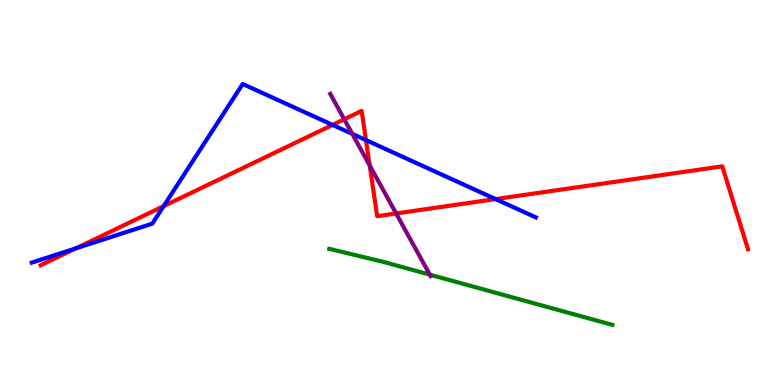[{'lines': ['blue', 'red'], 'intersections': [{'x': 0.979, 'y': 3.55}, {'x': 2.11, 'y': 4.65}, {'x': 4.29, 'y': 6.76}, {'x': 4.72, 'y': 6.36}, {'x': 6.39, 'y': 4.83}]}, {'lines': ['green', 'red'], 'intersections': []}, {'lines': ['purple', 'red'], 'intersections': [{'x': 4.44, 'y': 6.9}, {'x': 4.77, 'y': 5.7}, {'x': 5.11, 'y': 4.46}]}, {'lines': ['blue', 'green'], 'intersections': []}, {'lines': ['blue', 'purple'], 'intersections': [{'x': 4.55, 'y': 6.52}]}, {'lines': ['green', 'purple'], 'intersections': [{'x': 5.55, 'y': 2.87}]}]